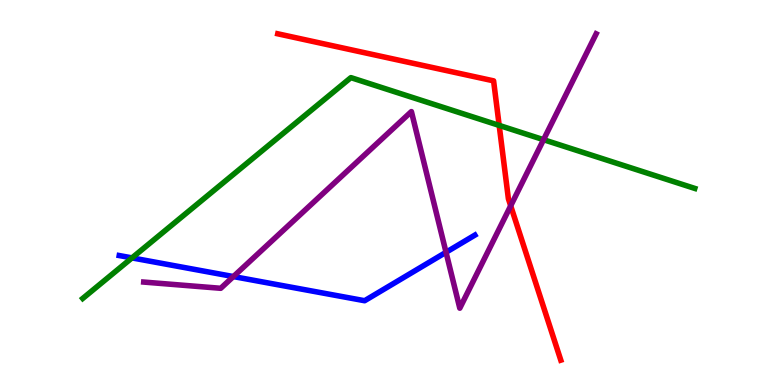[{'lines': ['blue', 'red'], 'intersections': []}, {'lines': ['green', 'red'], 'intersections': [{'x': 6.44, 'y': 6.74}]}, {'lines': ['purple', 'red'], 'intersections': [{'x': 6.59, 'y': 4.65}]}, {'lines': ['blue', 'green'], 'intersections': [{'x': 1.7, 'y': 3.3}]}, {'lines': ['blue', 'purple'], 'intersections': [{'x': 3.01, 'y': 2.82}, {'x': 5.76, 'y': 3.45}]}, {'lines': ['green', 'purple'], 'intersections': [{'x': 7.01, 'y': 6.37}]}]